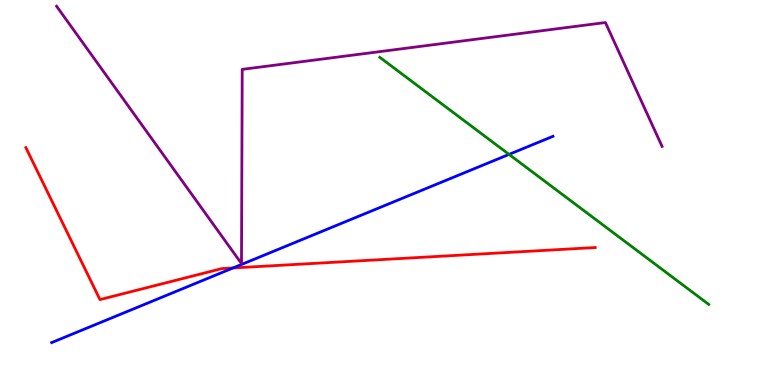[{'lines': ['blue', 'red'], 'intersections': [{'x': 3.01, 'y': 3.04}]}, {'lines': ['green', 'red'], 'intersections': []}, {'lines': ['purple', 'red'], 'intersections': []}, {'lines': ['blue', 'green'], 'intersections': [{'x': 6.57, 'y': 5.99}]}, {'lines': ['blue', 'purple'], 'intersections': []}, {'lines': ['green', 'purple'], 'intersections': []}]